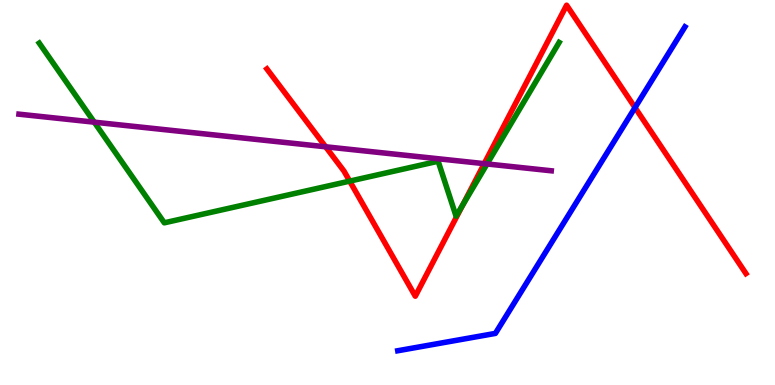[{'lines': ['blue', 'red'], 'intersections': [{'x': 8.19, 'y': 7.21}]}, {'lines': ['green', 'red'], 'intersections': [{'x': 4.51, 'y': 5.3}, {'x': 5.97, 'y': 4.67}]}, {'lines': ['purple', 'red'], 'intersections': [{'x': 4.2, 'y': 6.19}, {'x': 6.25, 'y': 5.75}]}, {'lines': ['blue', 'green'], 'intersections': []}, {'lines': ['blue', 'purple'], 'intersections': []}, {'lines': ['green', 'purple'], 'intersections': [{'x': 1.22, 'y': 6.83}, {'x': 6.28, 'y': 5.74}]}]